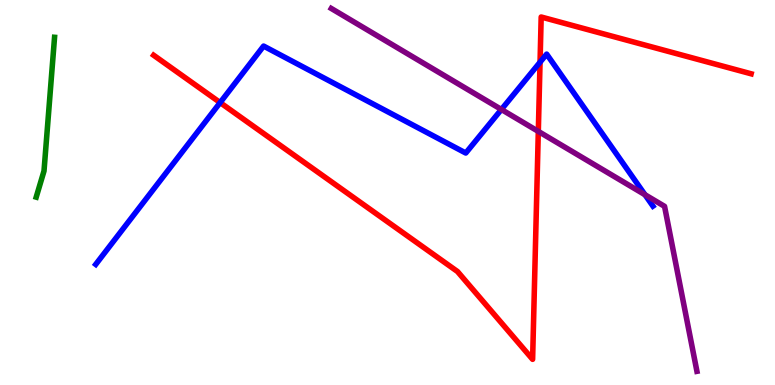[{'lines': ['blue', 'red'], 'intersections': [{'x': 2.84, 'y': 7.34}, {'x': 6.97, 'y': 8.38}]}, {'lines': ['green', 'red'], 'intersections': []}, {'lines': ['purple', 'red'], 'intersections': [{'x': 6.95, 'y': 6.59}]}, {'lines': ['blue', 'green'], 'intersections': []}, {'lines': ['blue', 'purple'], 'intersections': [{'x': 6.47, 'y': 7.16}, {'x': 8.32, 'y': 4.94}]}, {'lines': ['green', 'purple'], 'intersections': []}]